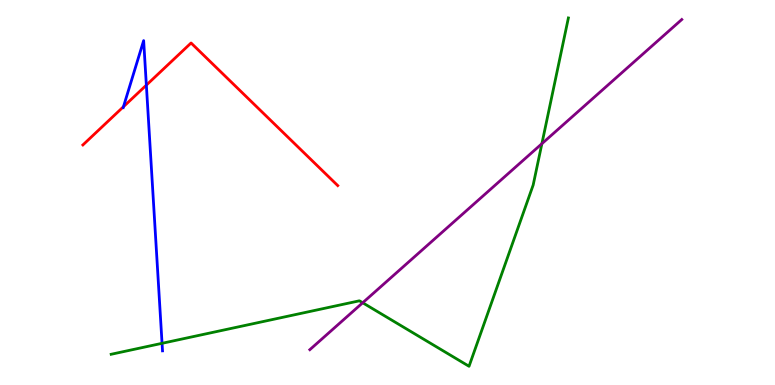[{'lines': ['blue', 'red'], 'intersections': [{'x': 1.59, 'y': 7.23}, {'x': 1.89, 'y': 7.79}]}, {'lines': ['green', 'red'], 'intersections': []}, {'lines': ['purple', 'red'], 'intersections': []}, {'lines': ['blue', 'green'], 'intersections': [{'x': 2.09, 'y': 1.08}]}, {'lines': ['blue', 'purple'], 'intersections': []}, {'lines': ['green', 'purple'], 'intersections': [{'x': 4.68, 'y': 2.14}, {'x': 6.99, 'y': 6.27}]}]